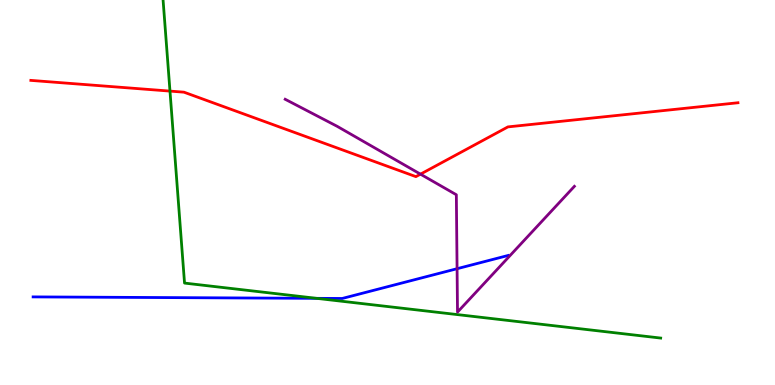[{'lines': ['blue', 'red'], 'intersections': []}, {'lines': ['green', 'red'], 'intersections': [{'x': 2.19, 'y': 7.63}]}, {'lines': ['purple', 'red'], 'intersections': [{'x': 5.43, 'y': 5.48}]}, {'lines': ['blue', 'green'], 'intersections': [{'x': 4.09, 'y': 2.25}]}, {'lines': ['blue', 'purple'], 'intersections': [{'x': 5.9, 'y': 3.02}]}, {'lines': ['green', 'purple'], 'intersections': []}]